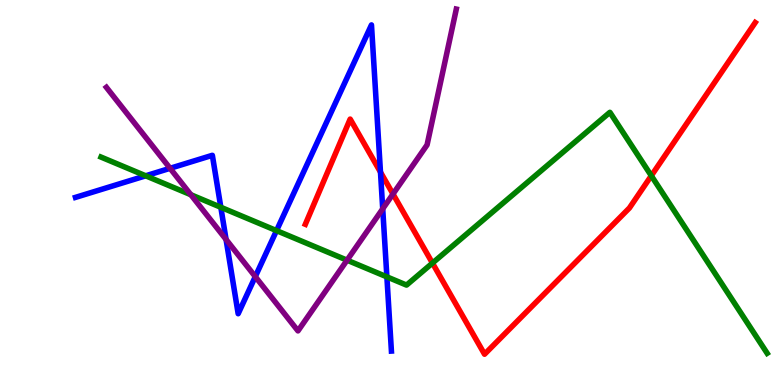[{'lines': ['blue', 'red'], 'intersections': [{'x': 4.91, 'y': 5.53}]}, {'lines': ['green', 'red'], 'intersections': [{'x': 5.58, 'y': 3.17}, {'x': 8.4, 'y': 5.44}]}, {'lines': ['purple', 'red'], 'intersections': [{'x': 5.07, 'y': 4.96}]}, {'lines': ['blue', 'green'], 'intersections': [{'x': 1.88, 'y': 5.43}, {'x': 2.85, 'y': 4.62}, {'x': 3.57, 'y': 4.01}, {'x': 4.99, 'y': 2.81}]}, {'lines': ['blue', 'purple'], 'intersections': [{'x': 2.19, 'y': 5.63}, {'x': 2.92, 'y': 3.78}, {'x': 3.29, 'y': 2.81}, {'x': 4.94, 'y': 4.58}]}, {'lines': ['green', 'purple'], 'intersections': [{'x': 2.46, 'y': 4.94}, {'x': 4.48, 'y': 3.24}]}]